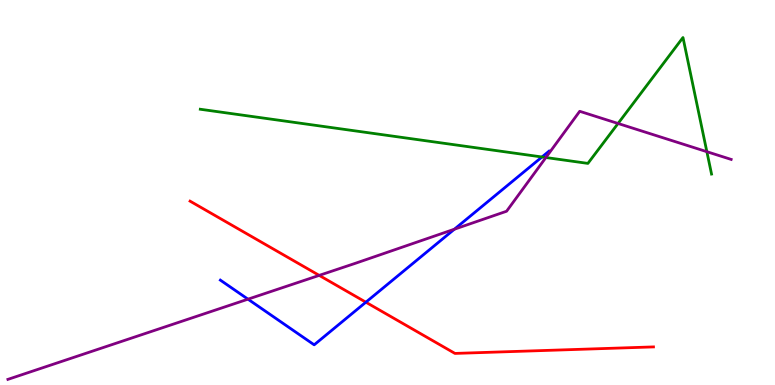[{'lines': ['blue', 'red'], 'intersections': [{'x': 4.72, 'y': 2.15}]}, {'lines': ['green', 'red'], 'intersections': []}, {'lines': ['purple', 'red'], 'intersections': [{'x': 4.12, 'y': 2.85}]}, {'lines': ['blue', 'green'], 'intersections': [{'x': 6.99, 'y': 5.92}]}, {'lines': ['blue', 'purple'], 'intersections': [{'x': 3.2, 'y': 2.23}, {'x': 5.86, 'y': 4.05}]}, {'lines': ['green', 'purple'], 'intersections': [{'x': 7.04, 'y': 5.91}, {'x': 7.97, 'y': 6.79}, {'x': 9.12, 'y': 6.06}]}]